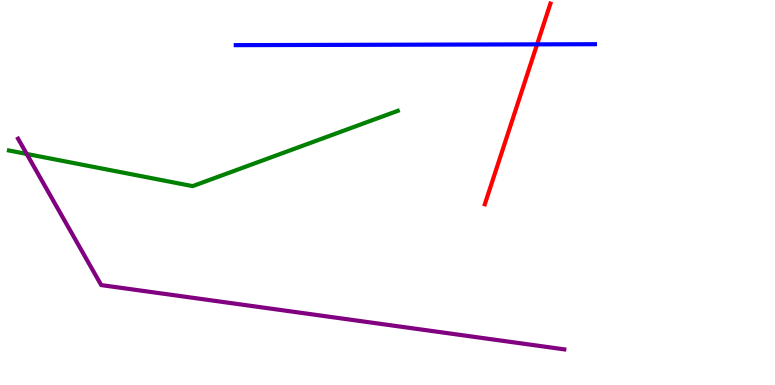[{'lines': ['blue', 'red'], 'intersections': [{'x': 6.93, 'y': 8.85}]}, {'lines': ['green', 'red'], 'intersections': []}, {'lines': ['purple', 'red'], 'intersections': []}, {'lines': ['blue', 'green'], 'intersections': []}, {'lines': ['blue', 'purple'], 'intersections': []}, {'lines': ['green', 'purple'], 'intersections': [{'x': 0.345, 'y': 6.0}]}]